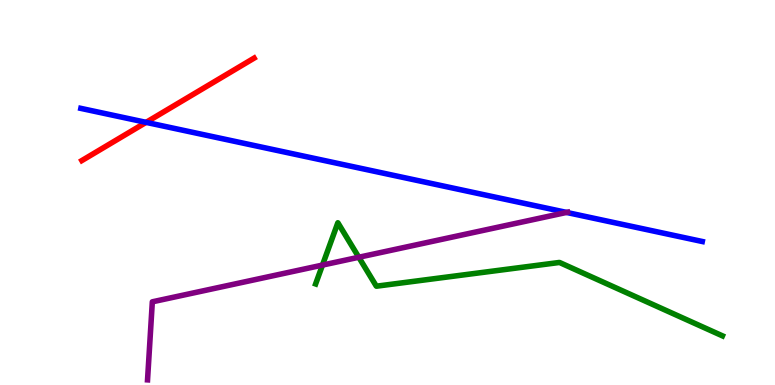[{'lines': ['blue', 'red'], 'intersections': [{'x': 1.89, 'y': 6.82}]}, {'lines': ['green', 'red'], 'intersections': []}, {'lines': ['purple', 'red'], 'intersections': []}, {'lines': ['blue', 'green'], 'intersections': []}, {'lines': ['blue', 'purple'], 'intersections': [{'x': 7.31, 'y': 4.48}]}, {'lines': ['green', 'purple'], 'intersections': [{'x': 4.16, 'y': 3.11}, {'x': 4.63, 'y': 3.32}]}]